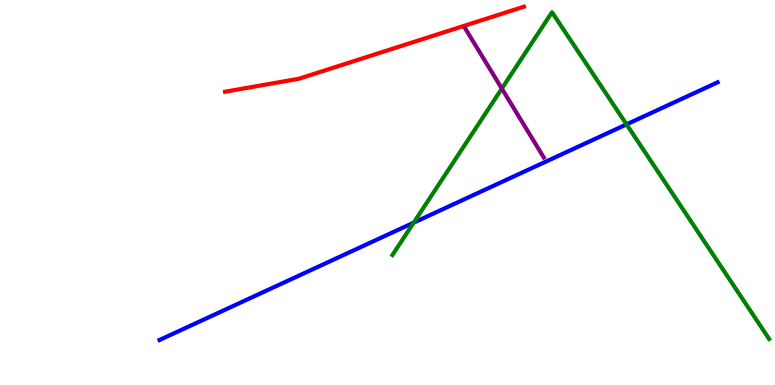[{'lines': ['blue', 'red'], 'intersections': []}, {'lines': ['green', 'red'], 'intersections': []}, {'lines': ['purple', 'red'], 'intersections': []}, {'lines': ['blue', 'green'], 'intersections': [{'x': 5.34, 'y': 4.22}, {'x': 8.08, 'y': 6.77}]}, {'lines': ['blue', 'purple'], 'intersections': []}, {'lines': ['green', 'purple'], 'intersections': [{'x': 6.48, 'y': 7.7}]}]